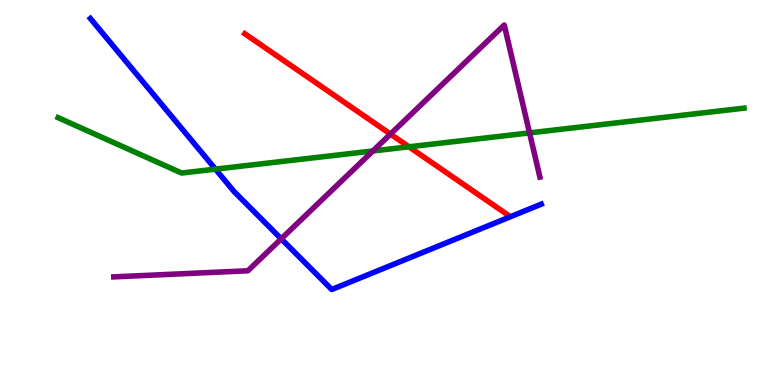[{'lines': ['blue', 'red'], 'intersections': []}, {'lines': ['green', 'red'], 'intersections': [{'x': 5.28, 'y': 6.19}]}, {'lines': ['purple', 'red'], 'intersections': [{'x': 5.04, 'y': 6.52}]}, {'lines': ['blue', 'green'], 'intersections': [{'x': 2.78, 'y': 5.61}]}, {'lines': ['blue', 'purple'], 'intersections': [{'x': 3.63, 'y': 3.8}]}, {'lines': ['green', 'purple'], 'intersections': [{'x': 4.81, 'y': 6.08}, {'x': 6.83, 'y': 6.55}]}]